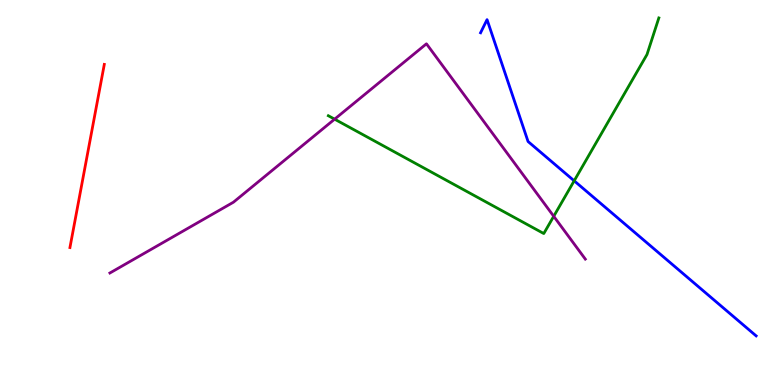[{'lines': ['blue', 'red'], 'intersections': []}, {'lines': ['green', 'red'], 'intersections': []}, {'lines': ['purple', 'red'], 'intersections': []}, {'lines': ['blue', 'green'], 'intersections': [{'x': 7.41, 'y': 5.3}]}, {'lines': ['blue', 'purple'], 'intersections': []}, {'lines': ['green', 'purple'], 'intersections': [{'x': 4.32, 'y': 6.9}, {'x': 7.14, 'y': 4.38}]}]